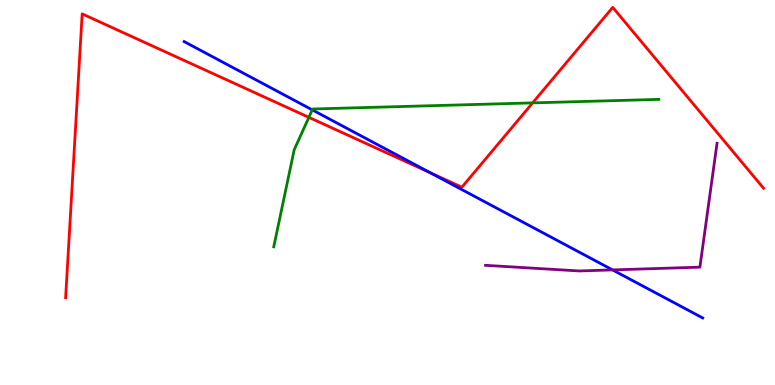[{'lines': ['blue', 'red'], 'intersections': [{'x': 5.56, 'y': 5.51}]}, {'lines': ['green', 'red'], 'intersections': [{'x': 3.99, 'y': 6.95}, {'x': 6.87, 'y': 7.33}]}, {'lines': ['purple', 'red'], 'intersections': []}, {'lines': ['blue', 'green'], 'intersections': [{'x': 4.03, 'y': 7.15}]}, {'lines': ['blue', 'purple'], 'intersections': [{'x': 7.9, 'y': 2.99}]}, {'lines': ['green', 'purple'], 'intersections': []}]